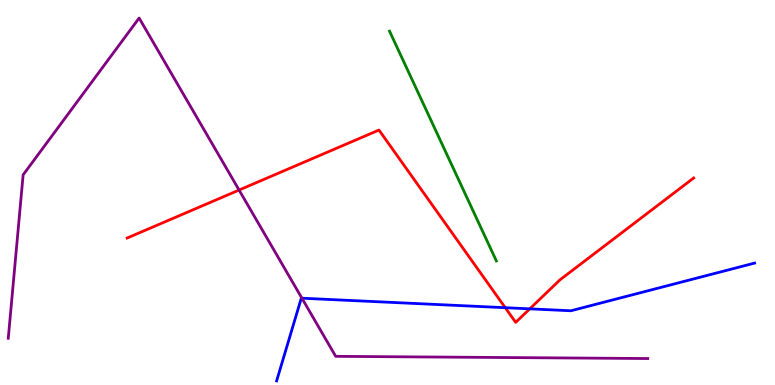[{'lines': ['blue', 'red'], 'intersections': [{'x': 6.52, 'y': 2.01}, {'x': 6.84, 'y': 1.98}]}, {'lines': ['green', 'red'], 'intersections': []}, {'lines': ['purple', 'red'], 'intersections': [{'x': 3.08, 'y': 5.06}]}, {'lines': ['blue', 'green'], 'intersections': []}, {'lines': ['blue', 'purple'], 'intersections': [{'x': 3.9, 'y': 2.25}]}, {'lines': ['green', 'purple'], 'intersections': []}]